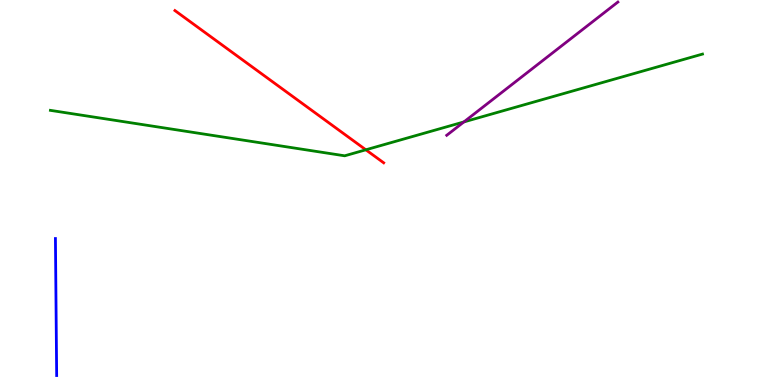[{'lines': ['blue', 'red'], 'intersections': []}, {'lines': ['green', 'red'], 'intersections': [{'x': 4.72, 'y': 6.11}]}, {'lines': ['purple', 'red'], 'intersections': []}, {'lines': ['blue', 'green'], 'intersections': []}, {'lines': ['blue', 'purple'], 'intersections': []}, {'lines': ['green', 'purple'], 'intersections': [{'x': 5.99, 'y': 6.83}]}]